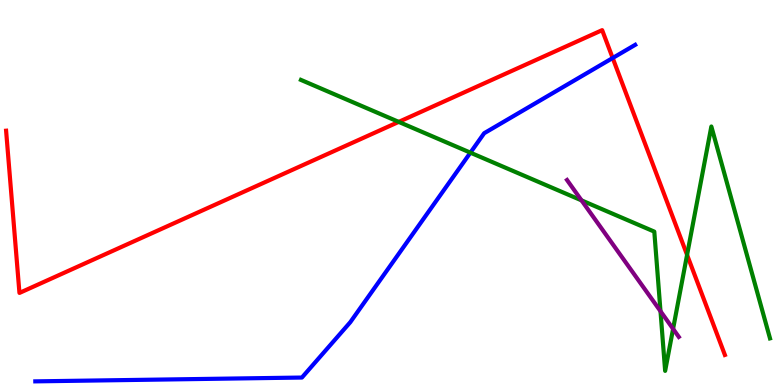[{'lines': ['blue', 'red'], 'intersections': [{'x': 7.91, 'y': 8.49}]}, {'lines': ['green', 'red'], 'intersections': [{'x': 5.14, 'y': 6.83}, {'x': 8.87, 'y': 3.38}]}, {'lines': ['purple', 'red'], 'intersections': []}, {'lines': ['blue', 'green'], 'intersections': [{'x': 6.07, 'y': 6.03}]}, {'lines': ['blue', 'purple'], 'intersections': []}, {'lines': ['green', 'purple'], 'intersections': [{'x': 7.5, 'y': 4.8}, {'x': 8.52, 'y': 1.92}, {'x': 8.68, 'y': 1.46}]}]